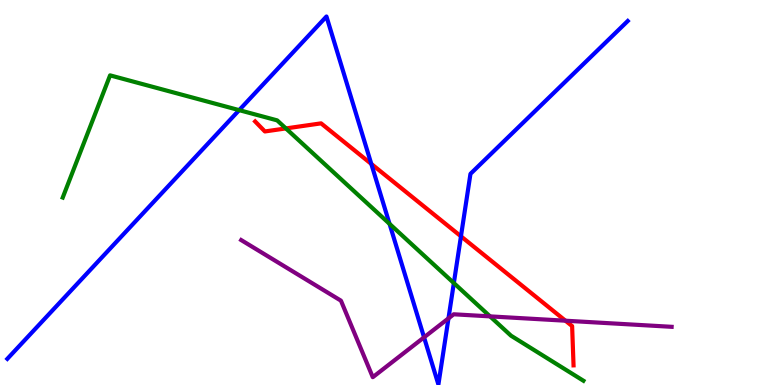[{'lines': ['blue', 'red'], 'intersections': [{'x': 4.79, 'y': 5.74}, {'x': 5.95, 'y': 3.86}]}, {'lines': ['green', 'red'], 'intersections': [{'x': 3.69, 'y': 6.66}]}, {'lines': ['purple', 'red'], 'intersections': [{'x': 7.3, 'y': 1.67}]}, {'lines': ['blue', 'green'], 'intersections': [{'x': 3.09, 'y': 7.14}, {'x': 5.03, 'y': 4.19}, {'x': 5.86, 'y': 2.65}]}, {'lines': ['blue', 'purple'], 'intersections': [{'x': 5.47, 'y': 1.24}, {'x': 5.79, 'y': 1.73}]}, {'lines': ['green', 'purple'], 'intersections': [{'x': 6.32, 'y': 1.78}]}]